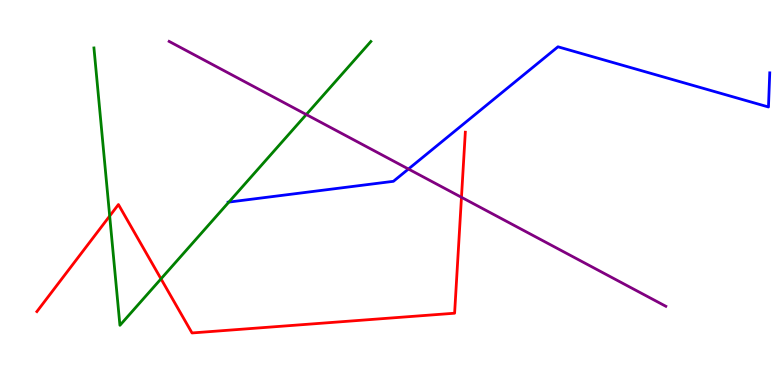[{'lines': ['blue', 'red'], 'intersections': []}, {'lines': ['green', 'red'], 'intersections': [{'x': 1.42, 'y': 4.39}, {'x': 2.08, 'y': 2.76}]}, {'lines': ['purple', 'red'], 'intersections': [{'x': 5.95, 'y': 4.88}]}, {'lines': ['blue', 'green'], 'intersections': [{'x': 2.95, 'y': 4.75}]}, {'lines': ['blue', 'purple'], 'intersections': [{'x': 5.27, 'y': 5.61}]}, {'lines': ['green', 'purple'], 'intersections': [{'x': 3.95, 'y': 7.02}]}]